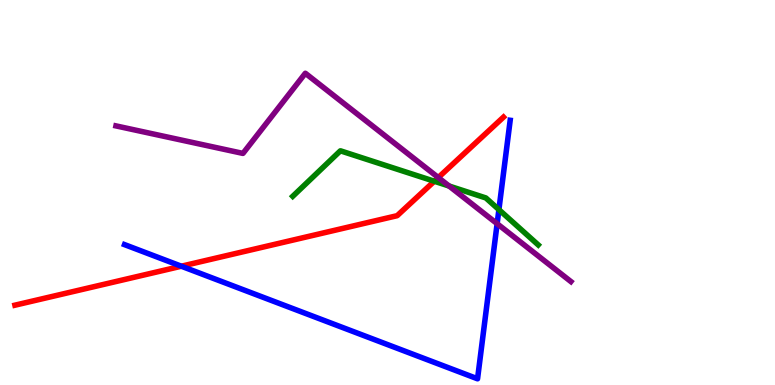[{'lines': ['blue', 'red'], 'intersections': [{'x': 2.34, 'y': 3.09}]}, {'lines': ['green', 'red'], 'intersections': [{'x': 5.6, 'y': 5.29}]}, {'lines': ['purple', 'red'], 'intersections': [{'x': 5.66, 'y': 5.39}]}, {'lines': ['blue', 'green'], 'intersections': [{'x': 6.44, 'y': 4.55}]}, {'lines': ['blue', 'purple'], 'intersections': [{'x': 6.41, 'y': 4.19}]}, {'lines': ['green', 'purple'], 'intersections': [{'x': 5.79, 'y': 5.17}]}]